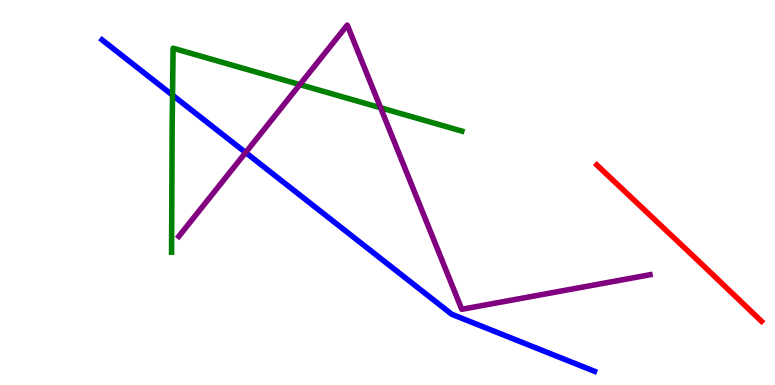[{'lines': ['blue', 'red'], 'intersections': []}, {'lines': ['green', 'red'], 'intersections': []}, {'lines': ['purple', 'red'], 'intersections': []}, {'lines': ['blue', 'green'], 'intersections': [{'x': 2.23, 'y': 7.53}]}, {'lines': ['blue', 'purple'], 'intersections': [{'x': 3.17, 'y': 6.04}]}, {'lines': ['green', 'purple'], 'intersections': [{'x': 3.87, 'y': 7.8}, {'x': 4.91, 'y': 7.2}]}]